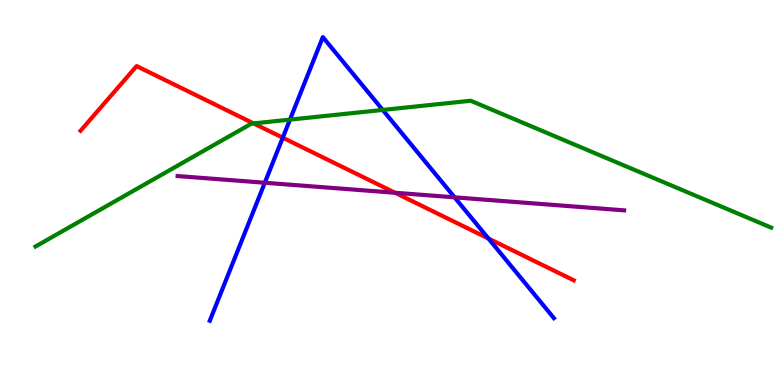[{'lines': ['blue', 'red'], 'intersections': [{'x': 3.65, 'y': 6.42}, {'x': 6.3, 'y': 3.81}]}, {'lines': ['green', 'red'], 'intersections': [{'x': 3.27, 'y': 6.79}]}, {'lines': ['purple', 'red'], 'intersections': [{'x': 5.1, 'y': 4.99}]}, {'lines': ['blue', 'green'], 'intersections': [{'x': 3.74, 'y': 6.89}, {'x': 4.94, 'y': 7.14}]}, {'lines': ['blue', 'purple'], 'intersections': [{'x': 3.42, 'y': 5.25}, {'x': 5.87, 'y': 4.87}]}, {'lines': ['green', 'purple'], 'intersections': []}]